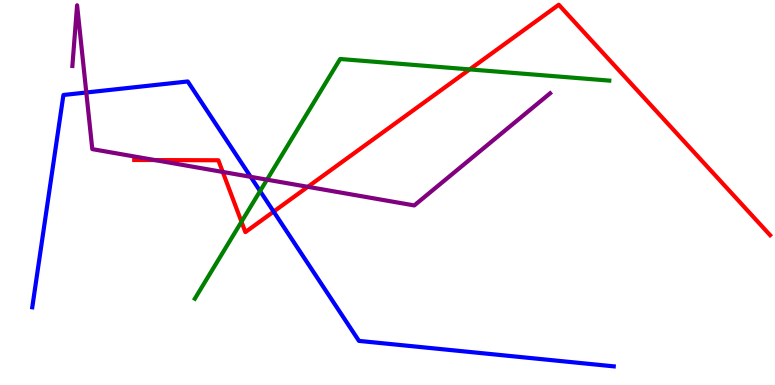[{'lines': ['blue', 'red'], 'intersections': [{'x': 3.53, 'y': 4.5}]}, {'lines': ['green', 'red'], 'intersections': [{'x': 3.12, 'y': 4.24}, {'x': 6.06, 'y': 8.2}]}, {'lines': ['purple', 'red'], 'intersections': [{'x': 2.0, 'y': 5.84}, {'x': 2.87, 'y': 5.53}, {'x': 3.97, 'y': 5.15}]}, {'lines': ['blue', 'green'], 'intersections': [{'x': 3.36, 'y': 5.04}]}, {'lines': ['blue', 'purple'], 'intersections': [{'x': 1.11, 'y': 7.6}, {'x': 3.23, 'y': 5.41}]}, {'lines': ['green', 'purple'], 'intersections': [{'x': 3.44, 'y': 5.33}]}]